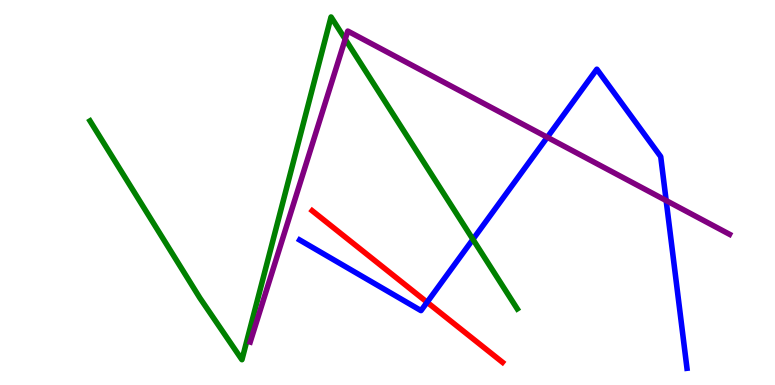[{'lines': ['blue', 'red'], 'intersections': [{'x': 5.51, 'y': 2.15}]}, {'lines': ['green', 'red'], 'intersections': []}, {'lines': ['purple', 'red'], 'intersections': []}, {'lines': ['blue', 'green'], 'intersections': [{'x': 6.1, 'y': 3.78}]}, {'lines': ['blue', 'purple'], 'intersections': [{'x': 7.06, 'y': 6.43}, {'x': 8.6, 'y': 4.79}]}, {'lines': ['green', 'purple'], 'intersections': [{'x': 4.45, 'y': 8.98}]}]